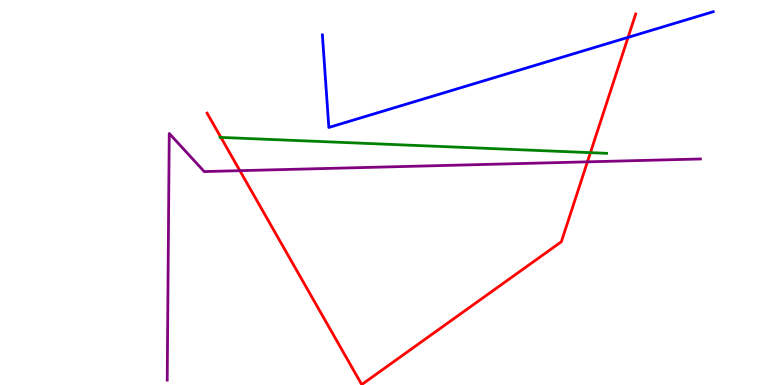[{'lines': ['blue', 'red'], 'intersections': [{'x': 8.1, 'y': 9.03}]}, {'lines': ['green', 'red'], 'intersections': [{'x': 2.85, 'y': 6.43}, {'x': 7.62, 'y': 6.04}]}, {'lines': ['purple', 'red'], 'intersections': [{'x': 3.09, 'y': 5.57}, {'x': 7.58, 'y': 5.8}]}, {'lines': ['blue', 'green'], 'intersections': []}, {'lines': ['blue', 'purple'], 'intersections': []}, {'lines': ['green', 'purple'], 'intersections': []}]